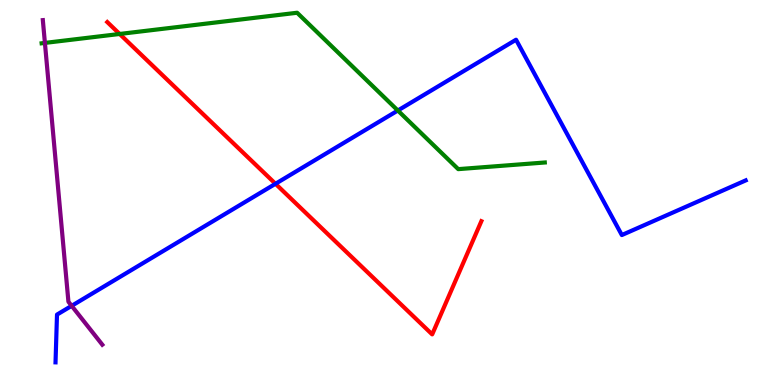[{'lines': ['blue', 'red'], 'intersections': [{'x': 3.55, 'y': 5.23}]}, {'lines': ['green', 'red'], 'intersections': [{'x': 1.54, 'y': 9.12}]}, {'lines': ['purple', 'red'], 'intersections': []}, {'lines': ['blue', 'green'], 'intersections': [{'x': 5.13, 'y': 7.13}]}, {'lines': ['blue', 'purple'], 'intersections': [{'x': 0.925, 'y': 2.06}]}, {'lines': ['green', 'purple'], 'intersections': [{'x': 0.579, 'y': 8.89}]}]